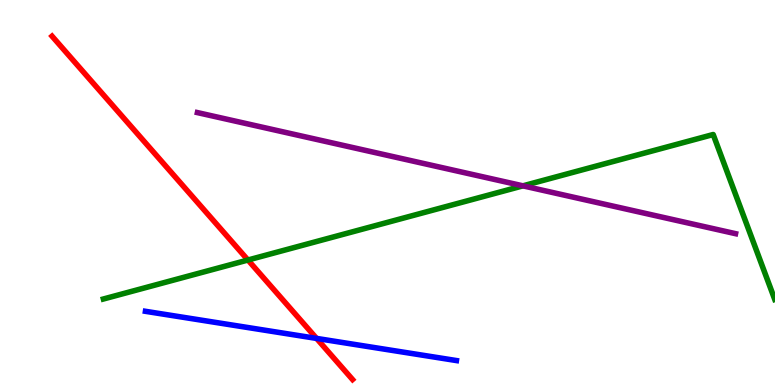[{'lines': ['blue', 'red'], 'intersections': [{'x': 4.08, 'y': 1.21}]}, {'lines': ['green', 'red'], 'intersections': [{'x': 3.2, 'y': 3.25}]}, {'lines': ['purple', 'red'], 'intersections': []}, {'lines': ['blue', 'green'], 'intersections': []}, {'lines': ['blue', 'purple'], 'intersections': []}, {'lines': ['green', 'purple'], 'intersections': [{'x': 6.75, 'y': 5.17}]}]